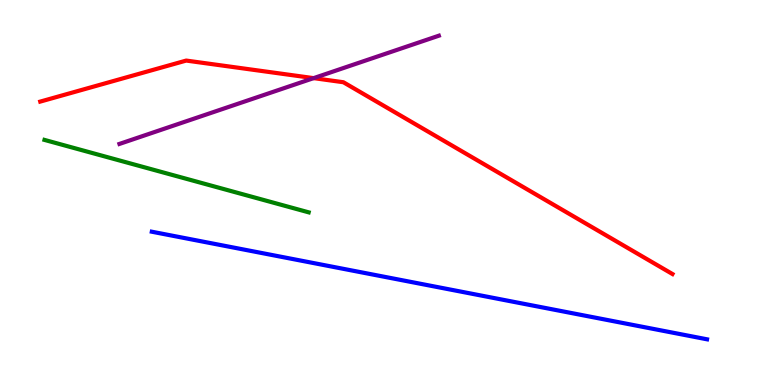[{'lines': ['blue', 'red'], 'intersections': []}, {'lines': ['green', 'red'], 'intersections': []}, {'lines': ['purple', 'red'], 'intersections': [{'x': 4.05, 'y': 7.97}]}, {'lines': ['blue', 'green'], 'intersections': []}, {'lines': ['blue', 'purple'], 'intersections': []}, {'lines': ['green', 'purple'], 'intersections': []}]